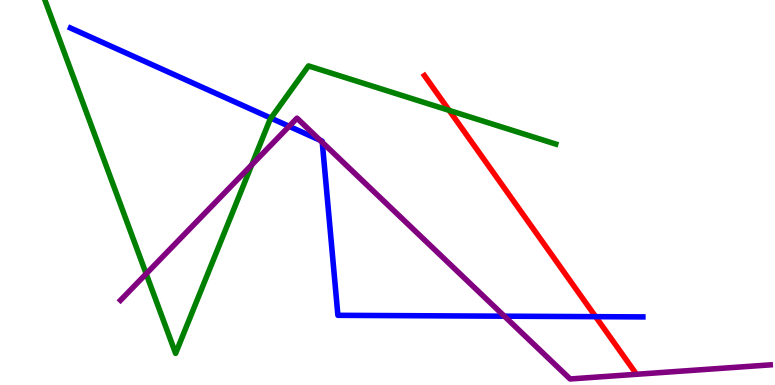[{'lines': ['blue', 'red'], 'intersections': [{'x': 7.69, 'y': 1.77}]}, {'lines': ['green', 'red'], 'intersections': [{'x': 5.8, 'y': 7.13}]}, {'lines': ['purple', 'red'], 'intersections': []}, {'lines': ['blue', 'green'], 'intersections': [{'x': 3.5, 'y': 6.93}]}, {'lines': ['blue', 'purple'], 'intersections': [{'x': 3.73, 'y': 6.72}, {'x': 4.13, 'y': 6.36}, {'x': 4.16, 'y': 6.3}, {'x': 6.51, 'y': 1.79}]}, {'lines': ['green', 'purple'], 'intersections': [{'x': 1.89, 'y': 2.89}, {'x': 3.25, 'y': 5.72}]}]